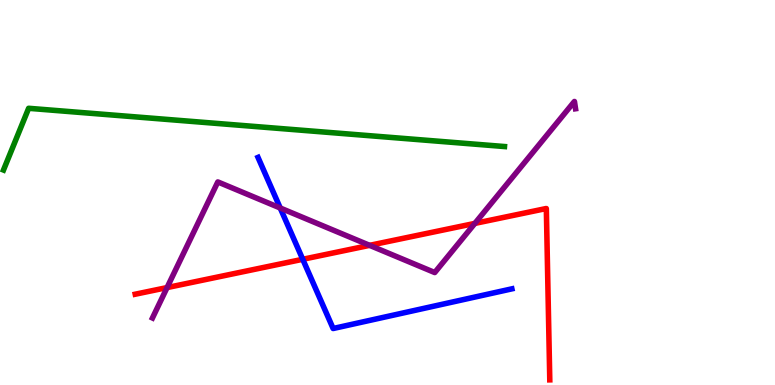[{'lines': ['blue', 'red'], 'intersections': [{'x': 3.91, 'y': 3.27}]}, {'lines': ['green', 'red'], 'intersections': []}, {'lines': ['purple', 'red'], 'intersections': [{'x': 2.16, 'y': 2.53}, {'x': 4.77, 'y': 3.63}, {'x': 6.13, 'y': 4.2}]}, {'lines': ['blue', 'green'], 'intersections': []}, {'lines': ['blue', 'purple'], 'intersections': [{'x': 3.62, 'y': 4.6}]}, {'lines': ['green', 'purple'], 'intersections': []}]